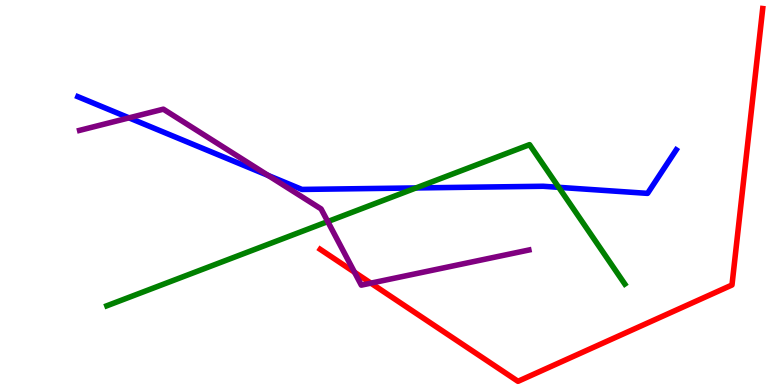[{'lines': ['blue', 'red'], 'intersections': []}, {'lines': ['green', 'red'], 'intersections': []}, {'lines': ['purple', 'red'], 'intersections': [{'x': 4.57, 'y': 2.93}, {'x': 4.79, 'y': 2.65}]}, {'lines': ['blue', 'green'], 'intersections': [{'x': 5.37, 'y': 5.12}, {'x': 7.21, 'y': 5.13}]}, {'lines': ['blue', 'purple'], 'intersections': [{'x': 1.67, 'y': 6.94}, {'x': 3.46, 'y': 5.44}]}, {'lines': ['green', 'purple'], 'intersections': [{'x': 4.23, 'y': 4.24}]}]